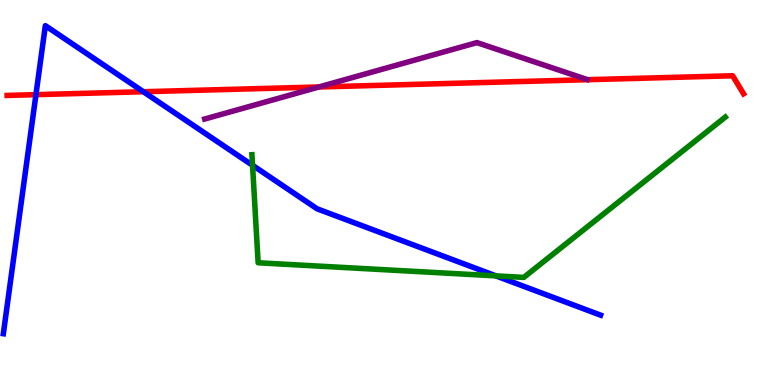[{'lines': ['blue', 'red'], 'intersections': [{'x': 0.464, 'y': 7.54}, {'x': 1.85, 'y': 7.62}]}, {'lines': ['green', 'red'], 'intersections': []}, {'lines': ['purple', 'red'], 'intersections': [{'x': 4.11, 'y': 7.74}]}, {'lines': ['blue', 'green'], 'intersections': [{'x': 3.26, 'y': 5.71}, {'x': 6.4, 'y': 2.83}]}, {'lines': ['blue', 'purple'], 'intersections': []}, {'lines': ['green', 'purple'], 'intersections': []}]